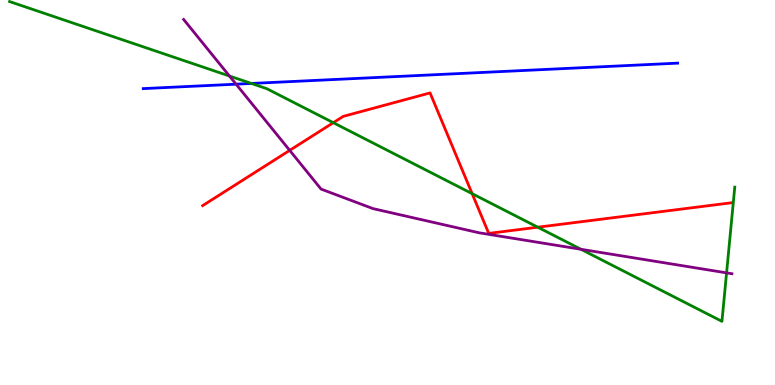[{'lines': ['blue', 'red'], 'intersections': []}, {'lines': ['green', 'red'], 'intersections': [{'x': 4.3, 'y': 6.81}, {'x': 6.09, 'y': 4.97}, {'x': 6.94, 'y': 4.1}]}, {'lines': ['purple', 'red'], 'intersections': [{'x': 3.74, 'y': 6.09}]}, {'lines': ['blue', 'green'], 'intersections': [{'x': 3.24, 'y': 7.83}]}, {'lines': ['blue', 'purple'], 'intersections': [{'x': 3.05, 'y': 7.81}]}, {'lines': ['green', 'purple'], 'intersections': [{'x': 2.96, 'y': 8.03}, {'x': 7.5, 'y': 3.53}, {'x': 9.38, 'y': 2.91}]}]